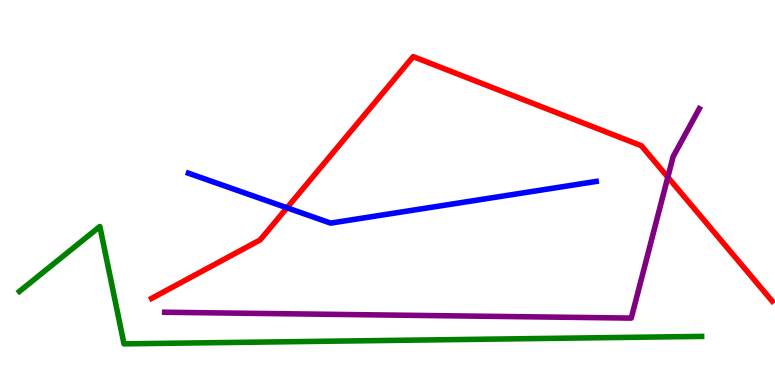[{'lines': ['blue', 'red'], 'intersections': [{'x': 3.7, 'y': 4.6}]}, {'lines': ['green', 'red'], 'intersections': []}, {'lines': ['purple', 'red'], 'intersections': [{'x': 8.62, 'y': 5.4}]}, {'lines': ['blue', 'green'], 'intersections': []}, {'lines': ['blue', 'purple'], 'intersections': []}, {'lines': ['green', 'purple'], 'intersections': []}]